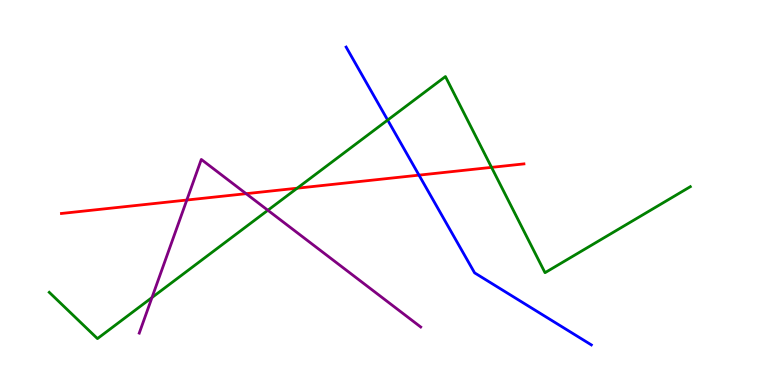[{'lines': ['blue', 'red'], 'intersections': [{'x': 5.41, 'y': 5.45}]}, {'lines': ['green', 'red'], 'intersections': [{'x': 3.83, 'y': 5.11}, {'x': 6.34, 'y': 5.65}]}, {'lines': ['purple', 'red'], 'intersections': [{'x': 2.41, 'y': 4.8}, {'x': 3.18, 'y': 4.97}]}, {'lines': ['blue', 'green'], 'intersections': [{'x': 5.0, 'y': 6.88}]}, {'lines': ['blue', 'purple'], 'intersections': []}, {'lines': ['green', 'purple'], 'intersections': [{'x': 1.96, 'y': 2.27}, {'x': 3.46, 'y': 4.54}]}]